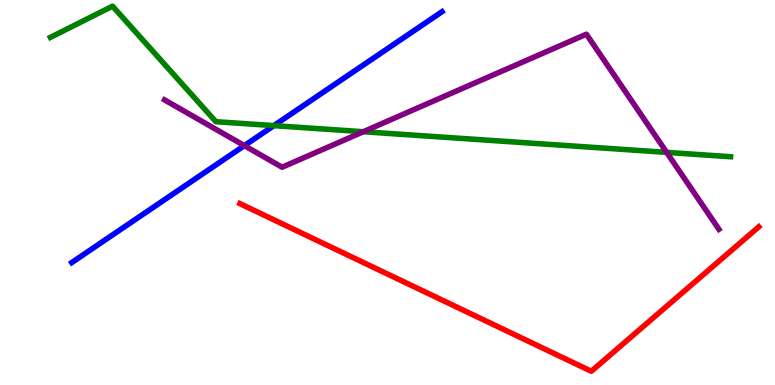[{'lines': ['blue', 'red'], 'intersections': []}, {'lines': ['green', 'red'], 'intersections': []}, {'lines': ['purple', 'red'], 'intersections': []}, {'lines': ['blue', 'green'], 'intersections': [{'x': 3.53, 'y': 6.74}]}, {'lines': ['blue', 'purple'], 'intersections': [{'x': 3.15, 'y': 6.22}]}, {'lines': ['green', 'purple'], 'intersections': [{'x': 4.69, 'y': 6.58}, {'x': 8.6, 'y': 6.04}]}]